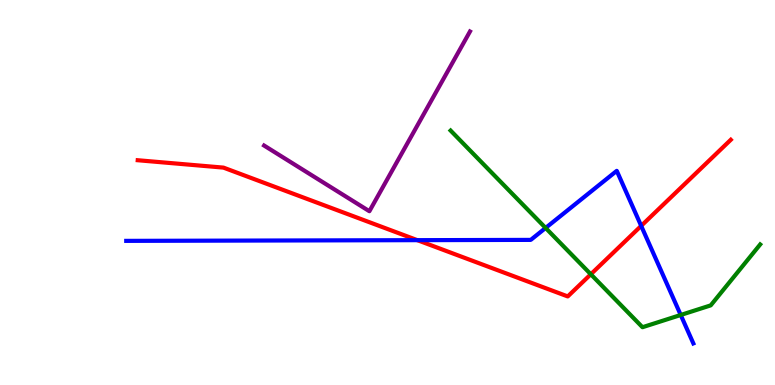[{'lines': ['blue', 'red'], 'intersections': [{'x': 5.39, 'y': 3.76}, {'x': 8.27, 'y': 4.13}]}, {'lines': ['green', 'red'], 'intersections': [{'x': 7.62, 'y': 2.88}]}, {'lines': ['purple', 'red'], 'intersections': []}, {'lines': ['blue', 'green'], 'intersections': [{'x': 7.04, 'y': 4.08}, {'x': 8.78, 'y': 1.82}]}, {'lines': ['blue', 'purple'], 'intersections': []}, {'lines': ['green', 'purple'], 'intersections': []}]